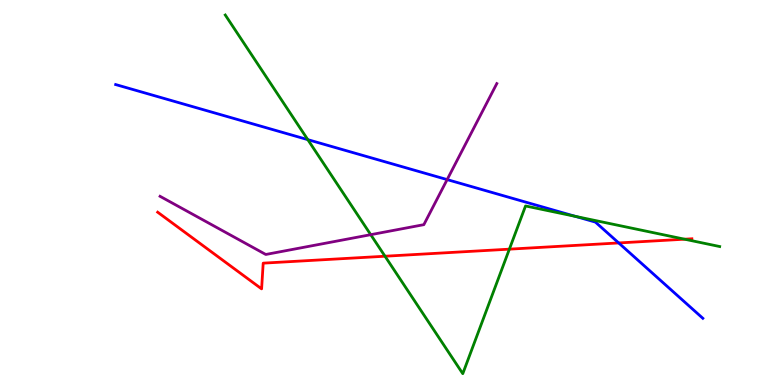[{'lines': ['blue', 'red'], 'intersections': [{'x': 7.98, 'y': 3.69}]}, {'lines': ['green', 'red'], 'intersections': [{'x': 4.97, 'y': 3.34}, {'x': 6.57, 'y': 3.53}, {'x': 8.83, 'y': 3.79}]}, {'lines': ['purple', 'red'], 'intersections': []}, {'lines': ['blue', 'green'], 'intersections': [{'x': 3.97, 'y': 6.37}, {'x': 7.43, 'y': 4.38}]}, {'lines': ['blue', 'purple'], 'intersections': [{'x': 5.77, 'y': 5.34}]}, {'lines': ['green', 'purple'], 'intersections': [{'x': 4.78, 'y': 3.9}]}]